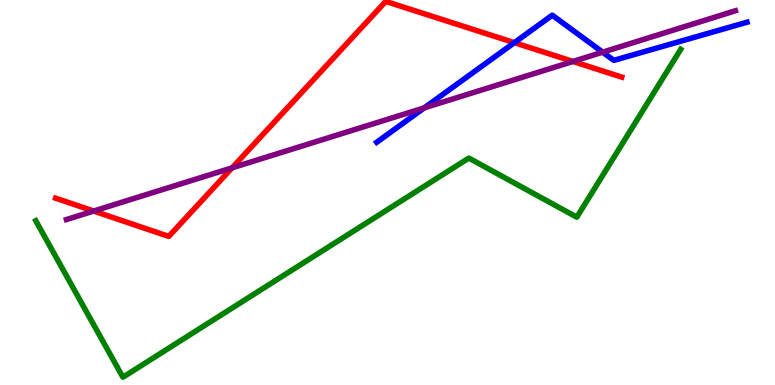[{'lines': ['blue', 'red'], 'intersections': [{'x': 6.64, 'y': 8.89}]}, {'lines': ['green', 'red'], 'intersections': []}, {'lines': ['purple', 'red'], 'intersections': [{'x': 1.21, 'y': 4.52}, {'x': 2.99, 'y': 5.64}, {'x': 7.39, 'y': 8.4}]}, {'lines': ['blue', 'green'], 'intersections': []}, {'lines': ['blue', 'purple'], 'intersections': [{'x': 5.47, 'y': 7.2}, {'x': 7.78, 'y': 8.64}]}, {'lines': ['green', 'purple'], 'intersections': []}]